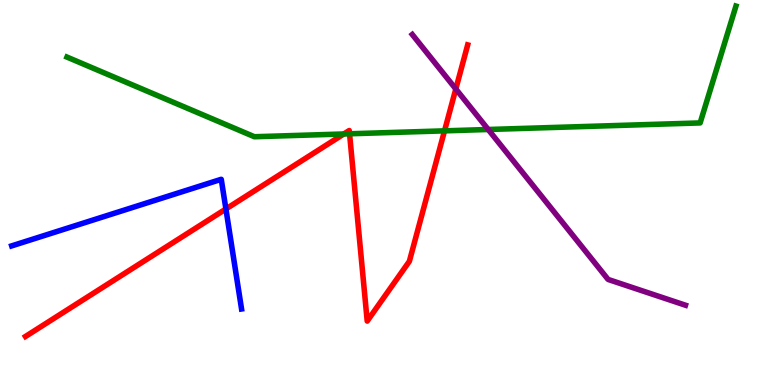[{'lines': ['blue', 'red'], 'intersections': [{'x': 2.91, 'y': 4.57}]}, {'lines': ['green', 'red'], 'intersections': [{'x': 4.44, 'y': 6.52}, {'x': 4.51, 'y': 6.52}, {'x': 5.74, 'y': 6.6}]}, {'lines': ['purple', 'red'], 'intersections': [{'x': 5.88, 'y': 7.69}]}, {'lines': ['blue', 'green'], 'intersections': []}, {'lines': ['blue', 'purple'], 'intersections': []}, {'lines': ['green', 'purple'], 'intersections': [{'x': 6.3, 'y': 6.64}]}]